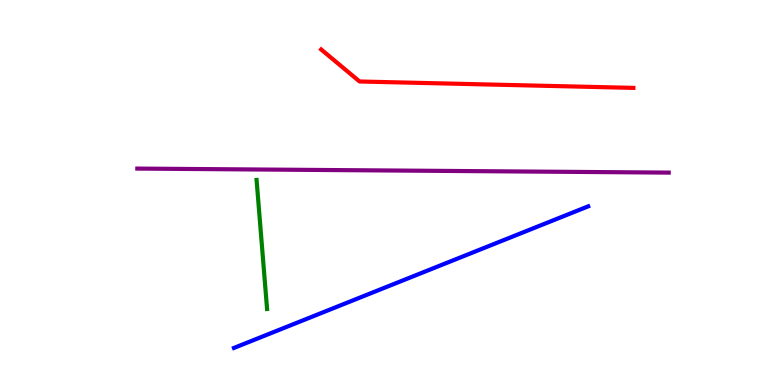[{'lines': ['blue', 'red'], 'intersections': []}, {'lines': ['green', 'red'], 'intersections': []}, {'lines': ['purple', 'red'], 'intersections': []}, {'lines': ['blue', 'green'], 'intersections': []}, {'lines': ['blue', 'purple'], 'intersections': []}, {'lines': ['green', 'purple'], 'intersections': []}]